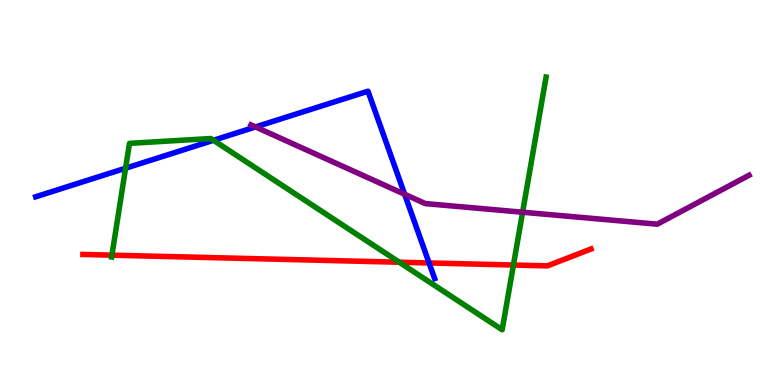[{'lines': ['blue', 'red'], 'intersections': [{'x': 5.54, 'y': 3.17}]}, {'lines': ['green', 'red'], 'intersections': [{'x': 1.44, 'y': 3.37}, {'x': 5.15, 'y': 3.19}, {'x': 6.62, 'y': 3.12}]}, {'lines': ['purple', 'red'], 'intersections': []}, {'lines': ['blue', 'green'], 'intersections': [{'x': 1.62, 'y': 5.63}, {'x': 2.75, 'y': 6.36}]}, {'lines': ['blue', 'purple'], 'intersections': [{'x': 3.3, 'y': 6.7}, {'x': 5.22, 'y': 4.95}]}, {'lines': ['green', 'purple'], 'intersections': [{'x': 6.74, 'y': 4.49}]}]